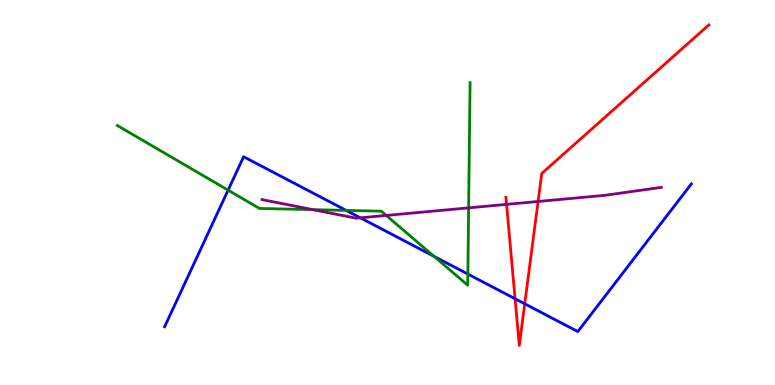[{'lines': ['blue', 'red'], 'intersections': [{'x': 6.65, 'y': 2.24}, {'x': 6.77, 'y': 2.11}]}, {'lines': ['green', 'red'], 'intersections': []}, {'lines': ['purple', 'red'], 'intersections': [{'x': 6.54, 'y': 4.69}, {'x': 6.94, 'y': 4.77}]}, {'lines': ['blue', 'green'], 'intersections': [{'x': 2.94, 'y': 5.06}, {'x': 4.47, 'y': 4.53}, {'x': 5.6, 'y': 3.34}, {'x': 6.04, 'y': 2.88}]}, {'lines': ['blue', 'purple'], 'intersections': [{'x': 4.65, 'y': 4.34}]}, {'lines': ['green', 'purple'], 'intersections': [{'x': 4.04, 'y': 4.55}, {'x': 4.98, 'y': 4.4}, {'x': 6.05, 'y': 4.6}]}]